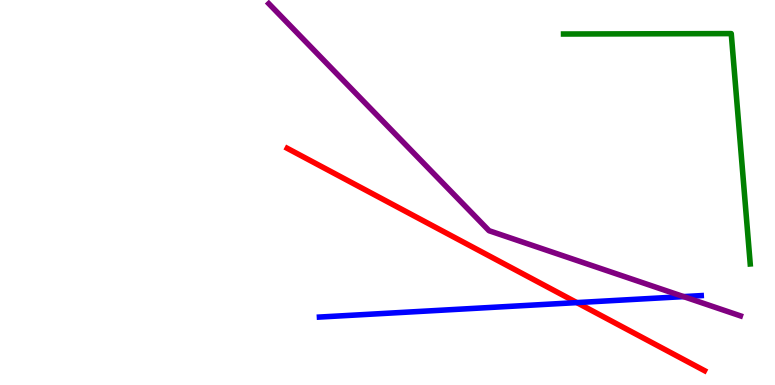[{'lines': ['blue', 'red'], 'intersections': [{'x': 7.44, 'y': 2.14}]}, {'lines': ['green', 'red'], 'intersections': []}, {'lines': ['purple', 'red'], 'intersections': []}, {'lines': ['blue', 'green'], 'intersections': []}, {'lines': ['blue', 'purple'], 'intersections': [{'x': 8.82, 'y': 2.3}]}, {'lines': ['green', 'purple'], 'intersections': []}]